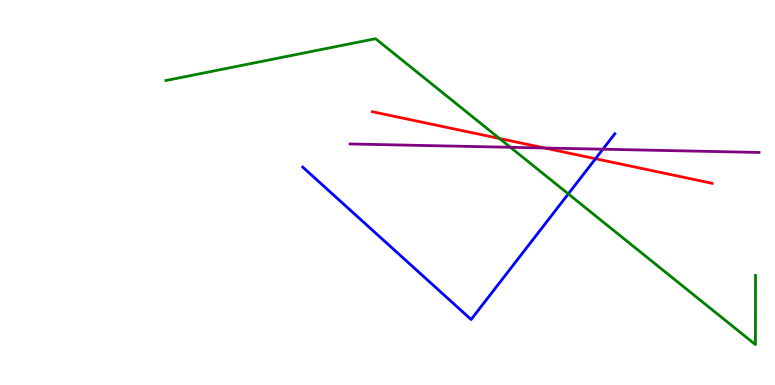[{'lines': ['blue', 'red'], 'intersections': [{'x': 7.68, 'y': 5.88}]}, {'lines': ['green', 'red'], 'intersections': [{'x': 6.44, 'y': 6.4}]}, {'lines': ['purple', 'red'], 'intersections': [{'x': 7.03, 'y': 6.16}]}, {'lines': ['blue', 'green'], 'intersections': [{'x': 7.33, 'y': 4.96}]}, {'lines': ['blue', 'purple'], 'intersections': [{'x': 7.78, 'y': 6.12}]}, {'lines': ['green', 'purple'], 'intersections': [{'x': 6.59, 'y': 6.17}]}]